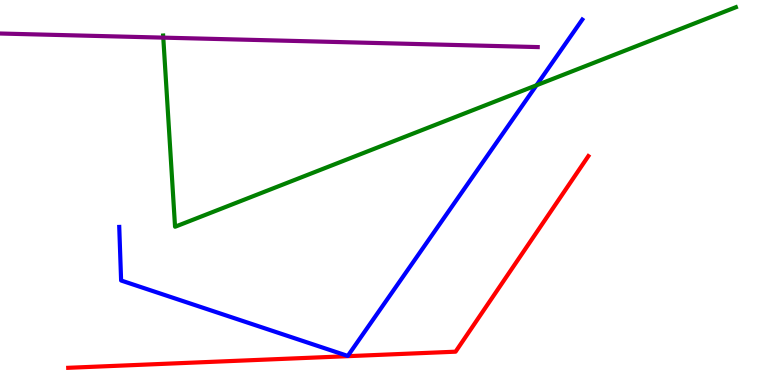[{'lines': ['blue', 'red'], 'intersections': []}, {'lines': ['green', 'red'], 'intersections': []}, {'lines': ['purple', 'red'], 'intersections': []}, {'lines': ['blue', 'green'], 'intersections': [{'x': 6.92, 'y': 7.79}]}, {'lines': ['blue', 'purple'], 'intersections': []}, {'lines': ['green', 'purple'], 'intersections': [{'x': 2.11, 'y': 9.02}]}]